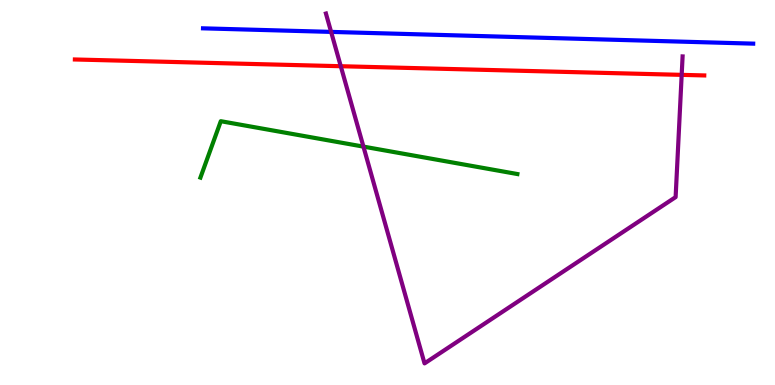[{'lines': ['blue', 'red'], 'intersections': []}, {'lines': ['green', 'red'], 'intersections': []}, {'lines': ['purple', 'red'], 'intersections': [{'x': 4.4, 'y': 8.28}, {'x': 8.8, 'y': 8.06}]}, {'lines': ['blue', 'green'], 'intersections': []}, {'lines': ['blue', 'purple'], 'intersections': [{'x': 4.27, 'y': 9.17}]}, {'lines': ['green', 'purple'], 'intersections': [{'x': 4.69, 'y': 6.19}]}]